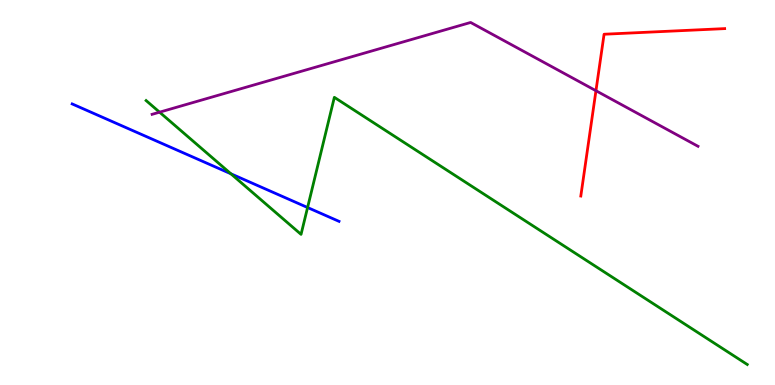[{'lines': ['blue', 'red'], 'intersections': []}, {'lines': ['green', 'red'], 'intersections': []}, {'lines': ['purple', 'red'], 'intersections': [{'x': 7.69, 'y': 7.64}]}, {'lines': ['blue', 'green'], 'intersections': [{'x': 2.98, 'y': 5.49}, {'x': 3.97, 'y': 4.61}]}, {'lines': ['blue', 'purple'], 'intersections': []}, {'lines': ['green', 'purple'], 'intersections': [{'x': 2.06, 'y': 7.09}]}]